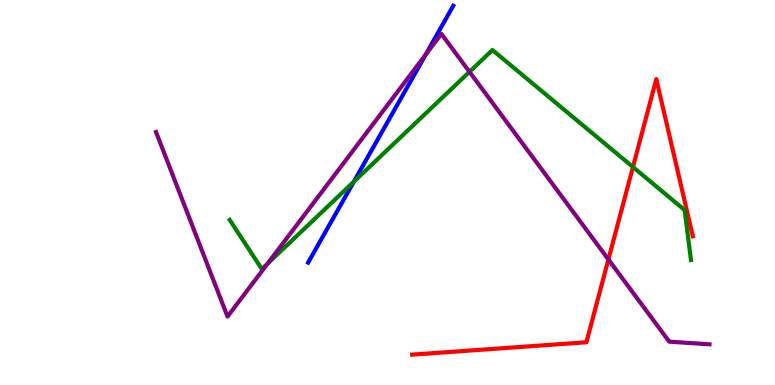[{'lines': ['blue', 'red'], 'intersections': []}, {'lines': ['green', 'red'], 'intersections': [{'x': 8.17, 'y': 5.66}]}, {'lines': ['purple', 'red'], 'intersections': [{'x': 7.85, 'y': 3.26}]}, {'lines': ['blue', 'green'], 'intersections': [{'x': 4.57, 'y': 5.28}]}, {'lines': ['blue', 'purple'], 'intersections': [{'x': 5.49, 'y': 8.58}]}, {'lines': ['green', 'purple'], 'intersections': [{'x': 3.45, 'y': 3.15}, {'x': 6.06, 'y': 8.13}]}]